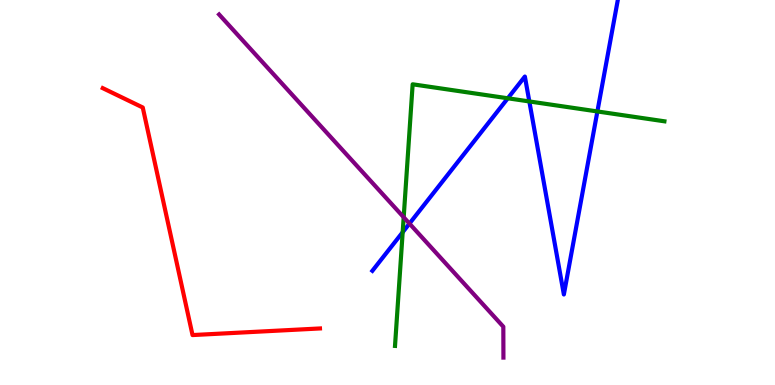[{'lines': ['blue', 'red'], 'intersections': []}, {'lines': ['green', 'red'], 'intersections': []}, {'lines': ['purple', 'red'], 'intersections': []}, {'lines': ['blue', 'green'], 'intersections': [{'x': 5.2, 'y': 3.97}, {'x': 6.55, 'y': 7.45}, {'x': 6.83, 'y': 7.37}, {'x': 7.71, 'y': 7.11}]}, {'lines': ['blue', 'purple'], 'intersections': [{'x': 5.28, 'y': 4.19}]}, {'lines': ['green', 'purple'], 'intersections': [{'x': 5.21, 'y': 4.36}]}]